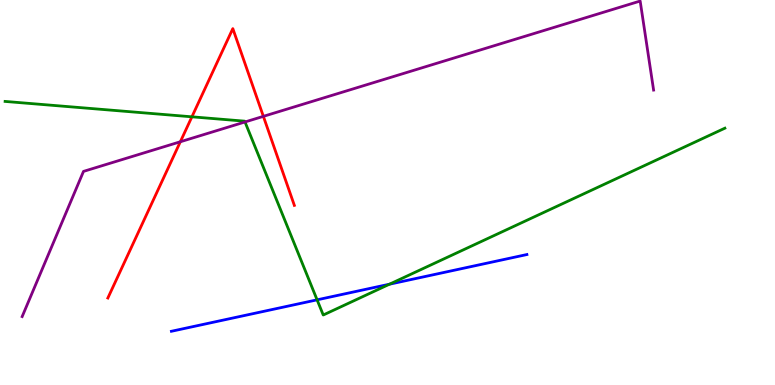[{'lines': ['blue', 'red'], 'intersections': []}, {'lines': ['green', 'red'], 'intersections': [{'x': 2.48, 'y': 6.97}]}, {'lines': ['purple', 'red'], 'intersections': [{'x': 2.33, 'y': 6.32}, {'x': 3.4, 'y': 6.98}]}, {'lines': ['blue', 'green'], 'intersections': [{'x': 4.09, 'y': 2.21}, {'x': 5.03, 'y': 2.62}]}, {'lines': ['blue', 'purple'], 'intersections': []}, {'lines': ['green', 'purple'], 'intersections': [{'x': 3.16, 'y': 6.83}]}]